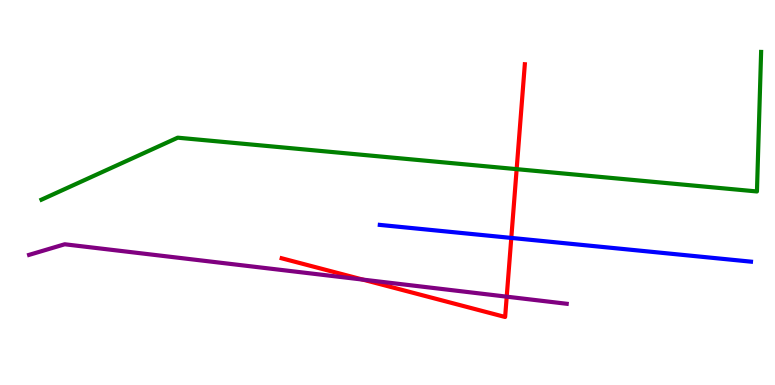[{'lines': ['blue', 'red'], 'intersections': [{'x': 6.6, 'y': 3.82}]}, {'lines': ['green', 'red'], 'intersections': [{'x': 6.67, 'y': 5.61}]}, {'lines': ['purple', 'red'], 'intersections': [{'x': 4.68, 'y': 2.74}, {'x': 6.54, 'y': 2.29}]}, {'lines': ['blue', 'green'], 'intersections': []}, {'lines': ['blue', 'purple'], 'intersections': []}, {'lines': ['green', 'purple'], 'intersections': []}]